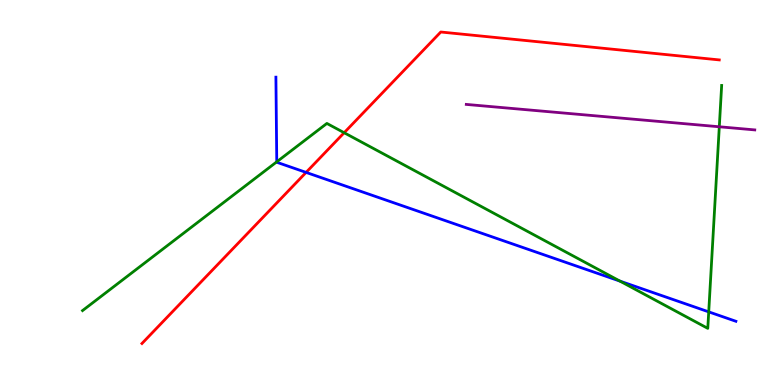[{'lines': ['blue', 'red'], 'intersections': [{'x': 3.95, 'y': 5.52}]}, {'lines': ['green', 'red'], 'intersections': [{'x': 4.44, 'y': 6.55}]}, {'lines': ['purple', 'red'], 'intersections': []}, {'lines': ['blue', 'green'], 'intersections': [{'x': 3.57, 'y': 5.8}, {'x': 8.0, 'y': 2.7}, {'x': 9.14, 'y': 1.9}]}, {'lines': ['blue', 'purple'], 'intersections': []}, {'lines': ['green', 'purple'], 'intersections': [{'x': 9.28, 'y': 6.71}]}]